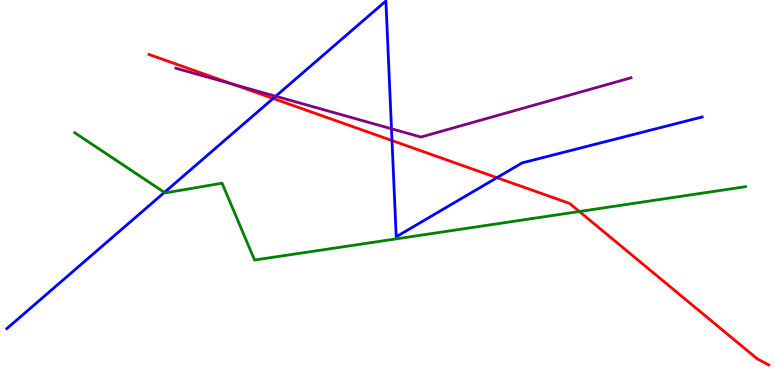[{'lines': ['blue', 'red'], 'intersections': [{'x': 3.52, 'y': 7.44}, {'x': 5.06, 'y': 6.35}, {'x': 6.41, 'y': 5.38}]}, {'lines': ['green', 'red'], 'intersections': [{'x': 7.48, 'y': 4.51}]}, {'lines': ['purple', 'red'], 'intersections': [{'x': 3.01, 'y': 7.81}]}, {'lines': ['blue', 'green'], 'intersections': [{'x': 2.12, 'y': 5.0}]}, {'lines': ['blue', 'purple'], 'intersections': [{'x': 3.56, 'y': 7.5}, {'x': 5.05, 'y': 6.66}]}, {'lines': ['green', 'purple'], 'intersections': []}]